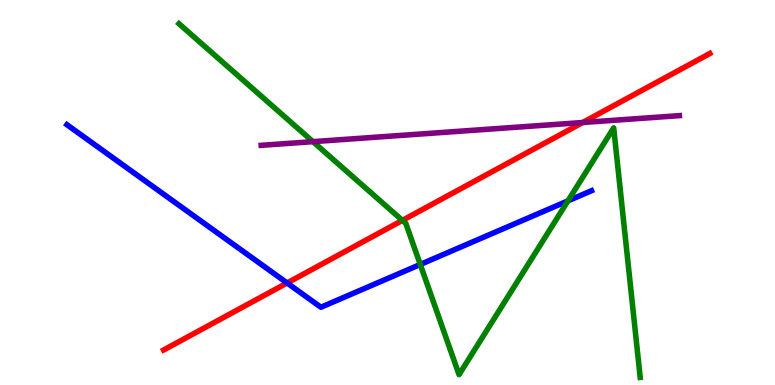[{'lines': ['blue', 'red'], 'intersections': [{'x': 3.7, 'y': 2.65}]}, {'lines': ['green', 'red'], 'intersections': [{'x': 5.19, 'y': 4.28}]}, {'lines': ['purple', 'red'], 'intersections': [{'x': 7.52, 'y': 6.82}]}, {'lines': ['blue', 'green'], 'intersections': [{'x': 5.42, 'y': 3.13}, {'x': 7.33, 'y': 4.78}]}, {'lines': ['blue', 'purple'], 'intersections': []}, {'lines': ['green', 'purple'], 'intersections': [{'x': 4.04, 'y': 6.32}]}]